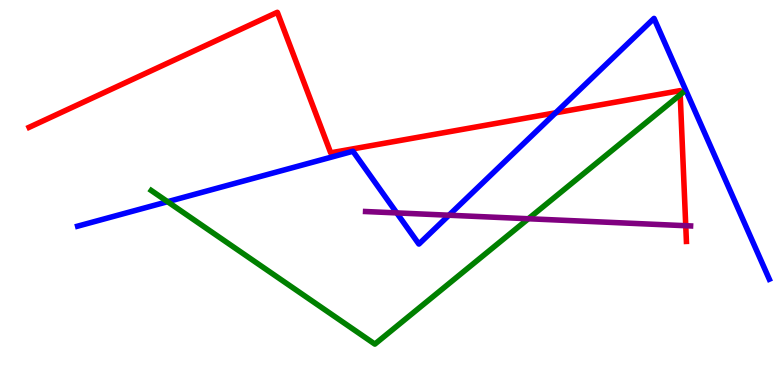[{'lines': ['blue', 'red'], 'intersections': [{'x': 7.17, 'y': 7.07}]}, {'lines': ['green', 'red'], 'intersections': [{'x': 8.78, 'y': 7.54}]}, {'lines': ['purple', 'red'], 'intersections': [{'x': 8.85, 'y': 4.14}]}, {'lines': ['blue', 'green'], 'intersections': [{'x': 2.16, 'y': 4.76}]}, {'lines': ['blue', 'purple'], 'intersections': [{'x': 5.12, 'y': 4.47}, {'x': 5.79, 'y': 4.41}]}, {'lines': ['green', 'purple'], 'intersections': [{'x': 6.82, 'y': 4.32}]}]